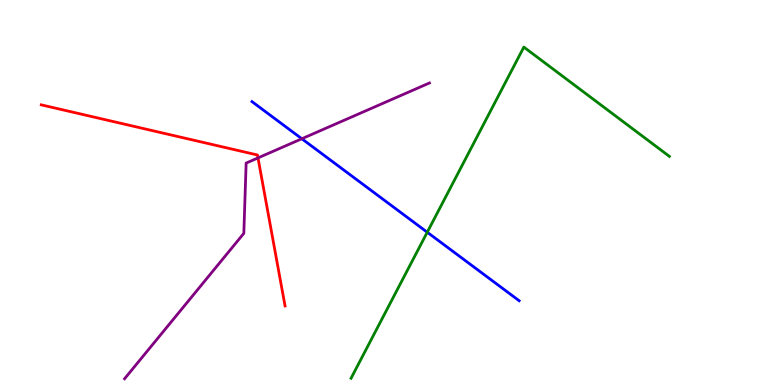[{'lines': ['blue', 'red'], 'intersections': []}, {'lines': ['green', 'red'], 'intersections': []}, {'lines': ['purple', 'red'], 'intersections': [{'x': 3.33, 'y': 5.9}]}, {'lines': ['blue', 'green'], 'intersections': [{'x': 5.51, 'y': 3.97}]}, {'lines': ['blue', 'purple'], 'intersections': [{'x': 3.89, 'y': 6.4}]}, {'lines': ['green', 'purple'], 'intersections': []}]